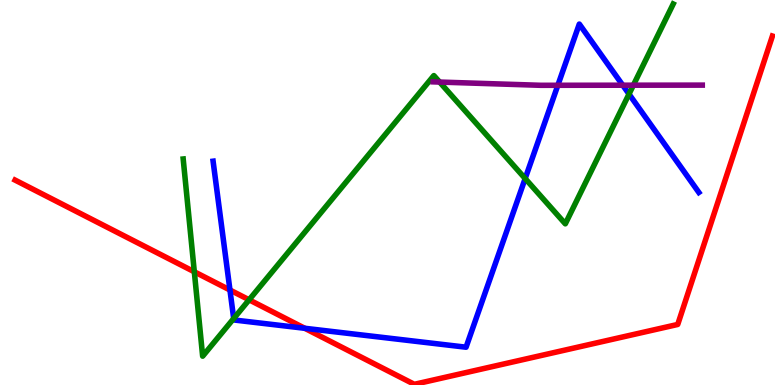[{'lines': ['blue', 'red'], 'intersections': [{'x': 2.97, 'y': 2.47}, {'x': 3.93, 'y': 1.47}]}, {'lines': ['green', 'red'], 'intersections': [{'x': 2.51, 'y': 2.94}, {'x': 3.21, 'y': 2.21}]}, {'lines': ['purple', 'red'], 'intersections': []}, {'lines': ['blue', 'green'], 'intersections': [{'x': 3.02, 'y': 1.73}, {'x': 6.78, 'y': 5.36}, {'x': 8.12, 'y': 7.56}]}, {'lines': ['blue', 'purple'], 'intersections': [{'x': 7.2, 'y': 7.78}, {'x': 8.04, 'y': 7.79}]}, {'lines': ['green', 'purple'], 'intersections': [{'x': 5.67, 'y': 7.87}, {'x': 8.17, 'y': 7.79}]}]